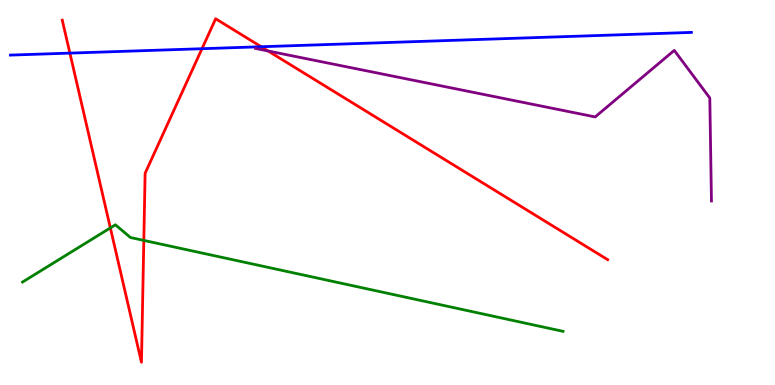[{'lines': ['blue', 'red'], 'intersections': [{'x': 0.902, 'y': 8.62}, {'x': 2.61, 'y': 8.73}, {'x': 3.37, 'y': 8.79}]}, {'lines': ['green', 'red'], 'intersections': [{'x': 1.42, 'y': 4.08}, {'x': 1.86, 'y': 3.76}]}, {'lines': ['purple', 'red'], 'intersections': [{'x': 3.46, 'y': 8.68}]}, {'lines': ['blue', 'green'], 'intersections': []}, {'lines': ['blue', 'purple'], 'intersections': []}, {'lines': ['green', 'purple'], 'intersections': []}]